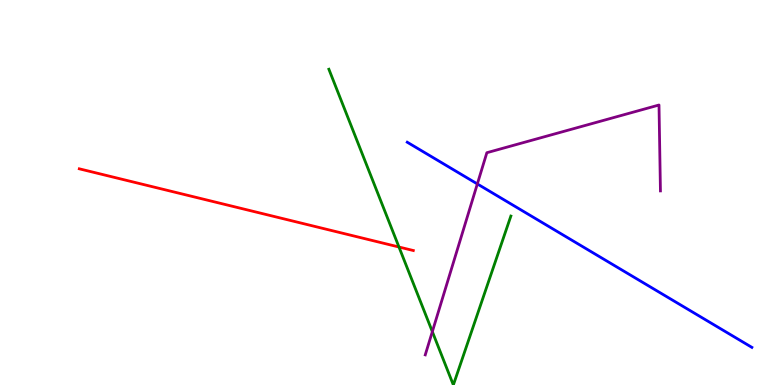[{'lines': ['blue', 'red'], 'intersections': []}, {'lines': ['green', 'red'], 'intersections': [{'x': 5.15, 'y': 3.58}]}, {'lines': ['purple', 'red'], 'intersections': []}, {'lines': ['blue', 'green'], 'intersections': []}, {'lines': ['blue', 'purple'], 'intersections': [{'x': 6.16, 'y': 5.22}]}, {'lines': ['green', 'purple'], 'intersections': [{'x': 5.58, 'y': 1.39}]}]